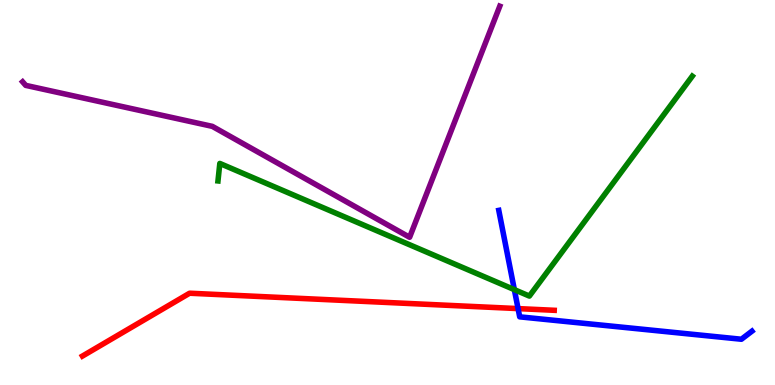[{'lines': ['blue', 'red'], 'intersections': [{'x': 6.68, 'y': 1.98}]}, {'lines': ['green', 'red'], 'intersections': []}, {'lines': ['purple', 'red'], 'intersections': []}, {'lines': ['blue', 'green'], 'intersections': [{'x': 6.64, 'y': 2.48}]}, {'lines': ['blue', 'purple'], 'intersections': []}, {'lines': ['green', 'purple'], 'intersections': []}]